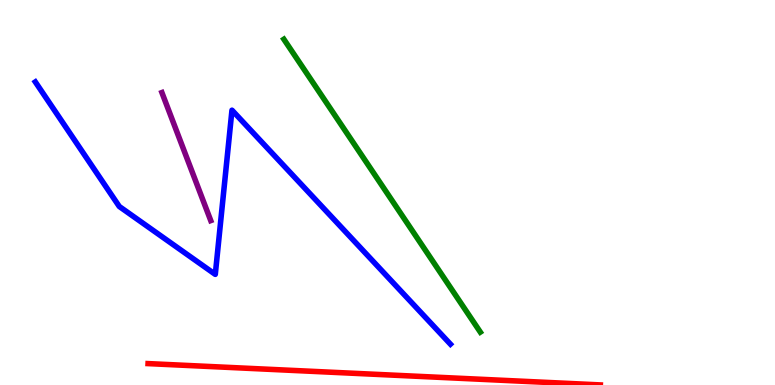[{'lines': ['blue', 'red'], 'intersections': []}, {'lines': ['green', 'red'], 'intersections': []}, {'lines': ['purple', 'red'], 'intersections': []}, {'lines': ['blue', 'green'], 'intersections': []}, {'lines': ['blue', 'purple'], 'intersections': []}, {'lines': ['green', 'purple'], 'intersections': []}]